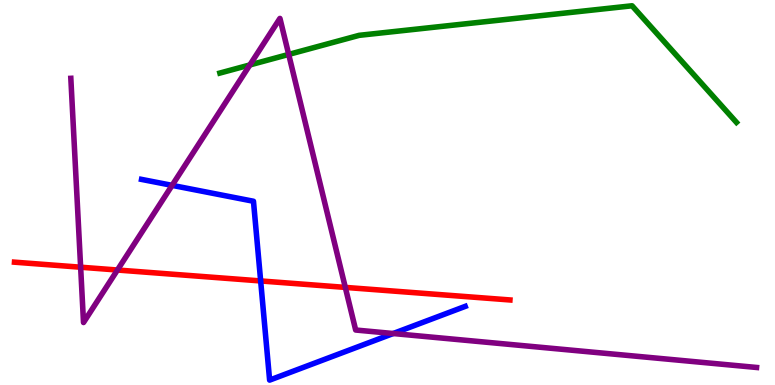[{'lines': ['blue', 'red'], 'intersections': [{'x': 3.36, 'y': 2.7}]}, {'lines': ['green', 'red'], 'intersections': []}, {'lines': ['purple', 'red'], 'intersections': [{'x': 1.04, 'y': 3.06}, {'x': 1.52, 'y': 2.99}, {'x': 4.46, 'y': 2.54}]}, {'lines': ['blue', 'green'], 'intersections': []}, {'lines': ['blue', 'purple'], 'intersections': [{'x': 2.22, 'y': 5.19}, {'x': 5.07, 'y': 1.34}]}, {'lines': ['green', 'purple'], 'intersections': [{'x': 3.22, 'y': 8.31}, {'x': 3.73, 'y': 8.59}]}]